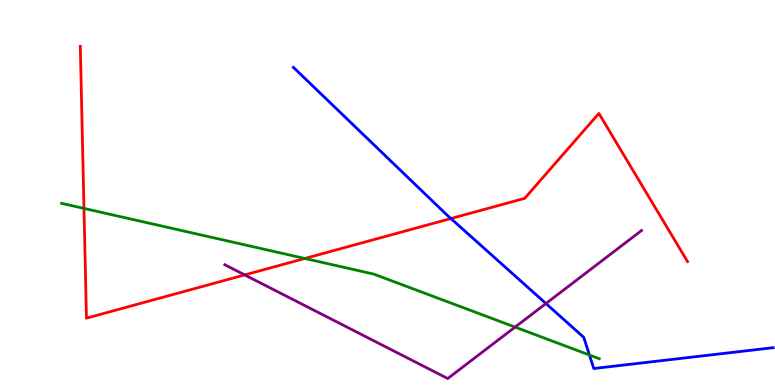[{'lines': ['blue', 'red'], 'intersections': [{'x': 5.82, 'y': 4.32}]}, {'lines': ['green', 'red'], 'intersections': [{'x': 1.08, 'y': 4.59}, {'x': 3.93, 'y': 3.29}]}, {'lines': ['purple', 'red'], 'intersections': [{'x': 3.16, 'y': 2.86}]}, {'lines': ['blue', 'green'], 'intersections': [{'x': 7.61, 'y': 0.779}]}, {'lines': ['blue', 'purple'], 'intersections': [{'x': 7.04, 'y': 2.12}]}, {'lines': ['green', 'purple'], 'intersections': [{'x': 6.65, 'y': 1.5}]}]